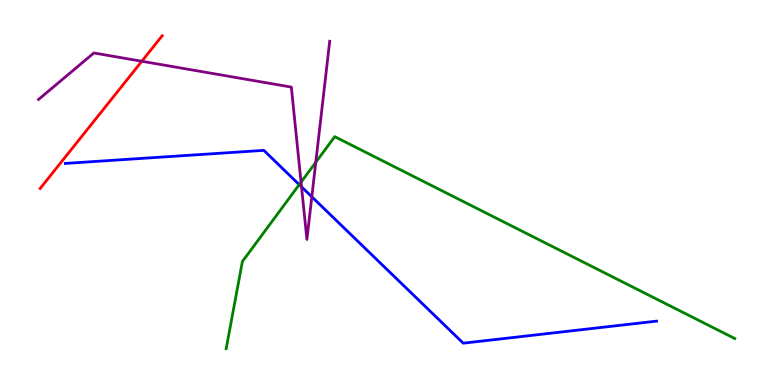[{'lines': ['blue', 'red'], 'intersections': []}, {'lines': ['green', 'red'], 'intersections': []}, {'lines': ['purple', 'red'], 'intersections': [{'x': 1.83, 'y': 8.41}]}, {'lines': ['blue', 'green'], 'intersections': [{'x': 3.86, 'y': 5.2}]}, {'lines': ['blue', 'purple'], 'intersections': [{'x': 3.89, 'y': 5.15}, {'x': 4.02, 'y': 4.89}]}, {'lines': ['green', 'purple'], 'intersections': [{'x': 3.88, 'y': 5.27}, {'x': 4.07, 'y': 5.78}]}]